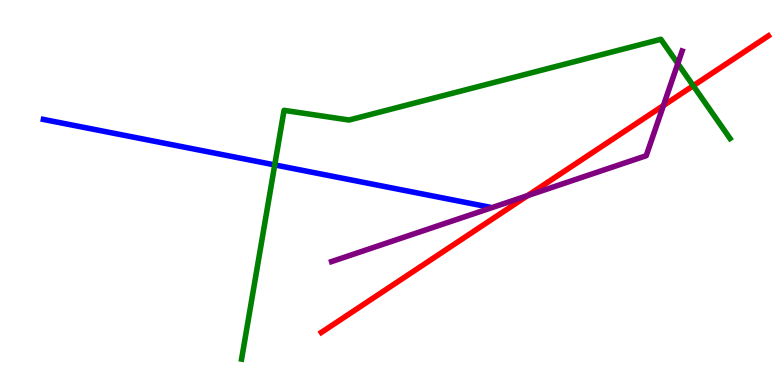[{'lines': ['blue', 'red'], 'intersections': []}, {'lines': ['green', 'red'], 'intersections': [{'x': 8.95, 'y': 7.77}]}, {'lines': ['purple', 'red'], 'intersections': [{'x': 6.81, 'y': 4.92}, {'x': 8.56, 'y': 7.26}]}, {'lines': ['blue', 'green'], 'intersections': [{'x': 3.54, 'y': 5.72}]}, {'lines': ['blue', 'purple'], 'intersections': []}, {'lines': ['green', 'purple'], 'intersections': [{'x': 8.75, 'y': 8.35}]}]